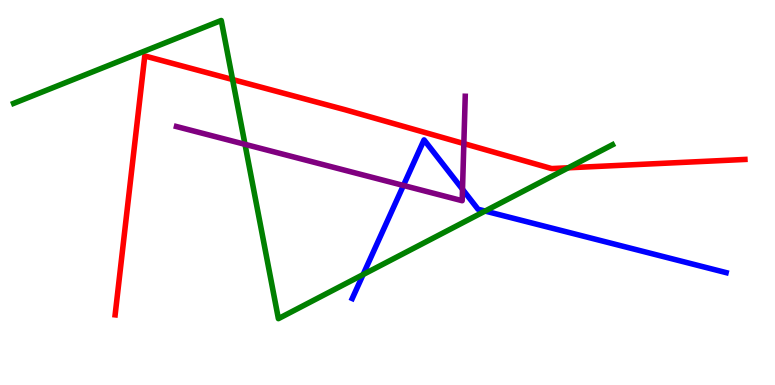[{'lines': ['blue', 'red'], 'intersections': []}, {'lines': ['green', 'red'], 'intersections': [{'x': 3.0, 'y': 7.93}, {'x': 7.33, 'y': 5.64}]}, {'lines': ['purple', 'red'], 'intersections': [{'x': 5.99, 'y': 6.27}]}, {'lines': ['blue', 'green'], 'intersections': [{'x': 4.69, 'y': 2.87}, {'x': 6.26, 'y': 4.52}]}, {'lines': ['blue', 'purple'], 'intersections': [{'x': 5.21, 'y': 5.18}, {'x': 5.97, 'y': 5.08}]}, {'lines': ['green', 'purple'], 'intersections': [{'x': 3.16, 'y': 6.25}]}]